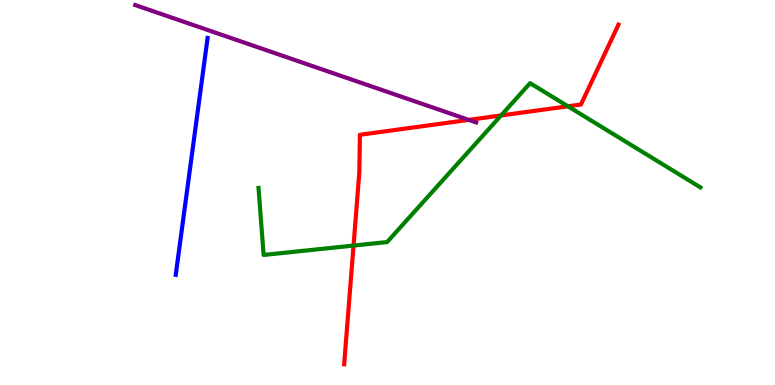[{'lines': ['blue', 'red'], 'intersections': []}, {'lines': ['green', 'red'], 'intersections': [{'x': 4.56, 'y': 3.62}, {'x': 6.47, 'y': 7.0}, {'x': 7.33, 'y': 7.24}]}, {'lines': ['purple', 'red'], 'intersections': [{'x': 6.05, 'y': 6.89}]}, {'lines': ['blue', 'green'], 'intersections': []}, {'lines': ['blue', 'purple'], 'intersections': []}, {'lines': ['green', 'purple'], 'intersections': []}]